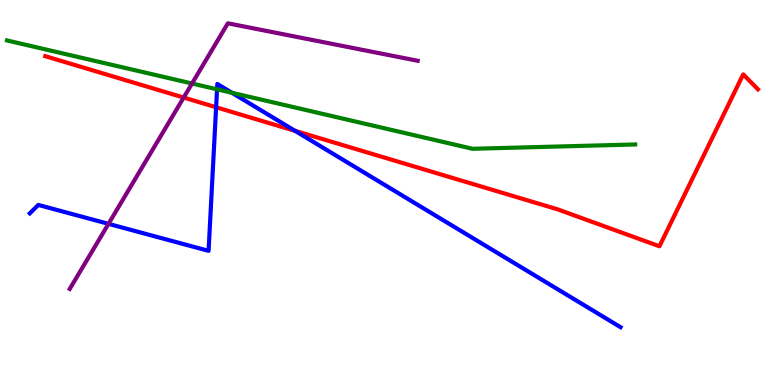[{'lines': ['blue', 'red'], 'intersections': [{'x': 2.79, 'y': 7.21}, {'x': 3.81, 'y': 6.6}]}, {'lines': ['green', 'red'], 'intersections': []}, {'lines': ['purple', 'red'], 'intersections': [{'x': 2.37, 'y': 7.47}]}, {'lines': ['blue', 'green'], 'intersections': [{'x': 2.8, 'y': 7.68}, {'x': 2.99, 'y': 7.59}]}, {'lines': ['blue', 'purple'], 'intersections': [{'x': 1.4, 'y': 4.19}]}, {'lines': ['green', 'purple'], 'intersections': [{'x': 2.48, 'y': 7.83}]}]